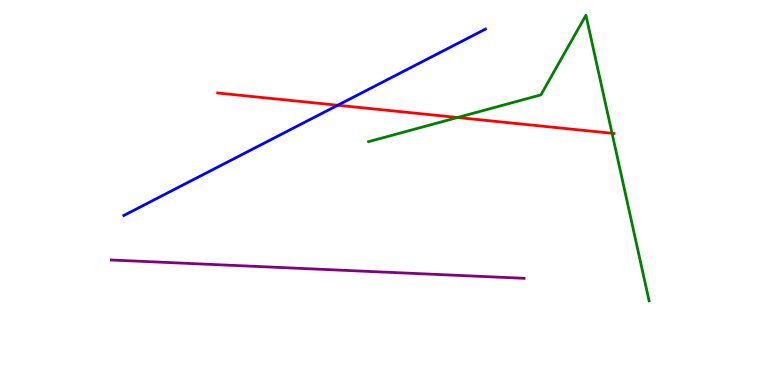[{'lines': ['blue', 'red'], 'intersections': [{'x': 4.36, 'y': 7.27}]}, {'lines': ['green', 'red'], 'intersections': [{'x': 5.9, 'y': 6.95}, {'x': 7.9, 'y': 6.54}]}, {'lines': ['purple', 'red'], 'intersections': []}, {'lines': ['blue', 'green'], 'intersections': []}, {'lines': ['blue', 'purple'], 'intersections': []}, {'lines': ['green', 'purple'], 'intersections': []}]